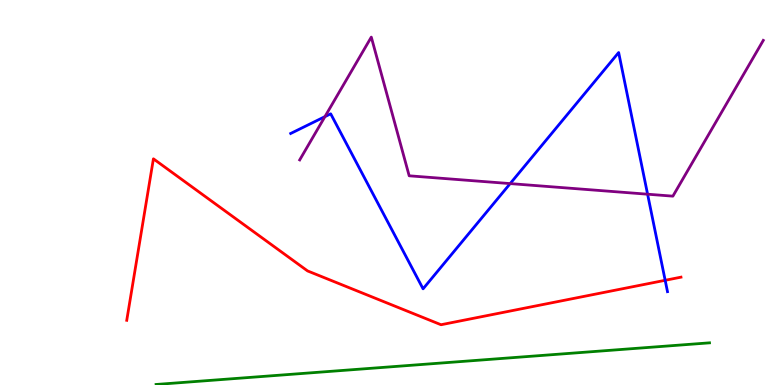[{'lines': ['blue', 'red'], 'intersections': [{'x': 8.58, 'y': 2.72}]}, {'lines': ['green', 'red'], 'intersections': []}, {'lines': ['purple', 'red'], 'intersections': []}, {'lines': ['blue', 'green'], 'intersections': []}, {'lines': ['blue', 'purple'], 'intersections': [{'x': 4.19, 'y': 6.97}, {'x': 6.58, 'y': 5.23}, {'x': 8.36, 'y': 4.96}]}, {'lines': ['green', 'purple'], 'intersections': []}]